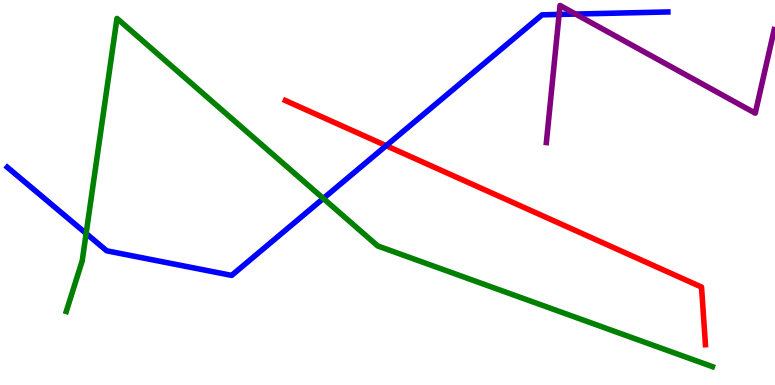[{'lines': ['blue', 'red'], 'intersections': [{'x': 4.98, 'y': 6.22}]}, {'lines': ['green', 'red'], 'intersections': []}, {'lines': ['purple', 'red'], 'intersections': []}, {'lines': ['blue', 'green'], 'intersections': [{'x': 1.11, 'y': 3.94}, {'x': 4.17, 'y': 4.85}]}, {'lines': ['blue', 'purple'], 'intersections': [{'x': 7.21, 'y': 9.63}, {'x': 7.43, 'y': 9.63}]}, {'lines': ['green', 'purple'], 'intersections': []}]